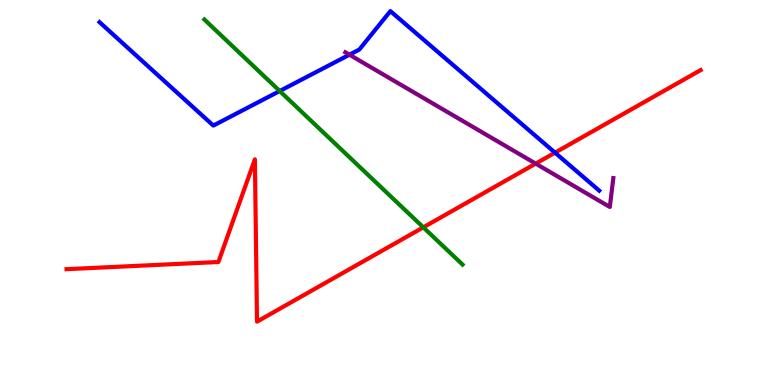[{'lines': ['blue', 'red'], 'intersections': [{'x': 7.16, 'y': 6.03}]}, {'lines': ['green', 'red'], 'intersections': [{'x': 5.46, 'y': 4.1}]}, {'lines': ['purple', 'red'], 'intersections': [{'x': 6.91, 'y': 5.75}]}, {'lines': ['blue', 'green'], 'intersections': [{'x': 3.61, 'y': 7.64}]}, {'lines': ['blue', 'purple'], 'intersections': [{'x': 4.51, 'y': 8.58}]}, {'lines': ['green', 'purple'], 'intersections': []}]